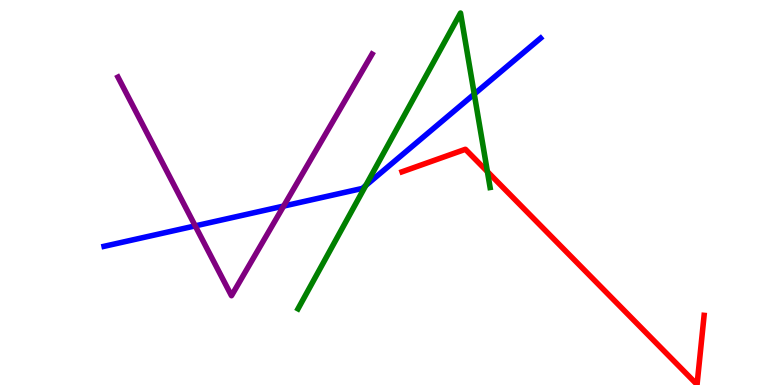[{'lines': ['blue', 'red'], 'intersections': []}, {'lines': ['green', 'red'], 'intersections': [{'x': 6.29, 'y': 5.54}]}, {'lines': ['purple', 'red'], 'intersections': []}, {'lines': ['blue', 'green'], 'intersections': [{'x': 4.72, 'y': 5.18}, {'x': 6.12, 'y': 7.56}]}, {'lines': ['blue', 'purple'], 'intersections': [{'x': 2.52, 'y': 4.13}, {'x': 3.66, 'y': 4.65}]}, {'lines': ['green', 'purple'], 'intersections': []}]